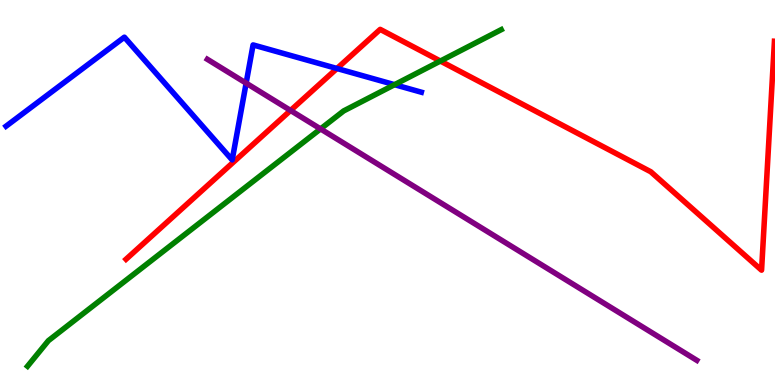[{'lines': ['blue', 'red'], 'intersections': [{'x': 4.35, 'y': 8.22}]}, {'lines': ['green', 'red'], 'intersections': [{'x': 5.68, 'y': 8.41}]}, {'lines': ['purple', 'red'], 'intersections': [{'x': 3.75, 'y': 7.13}]}, {'lines': ['blue', 'green'], 'intersections': [{'x': 5.09, 'y': 7.8}]}, {'lines': ['blue', 'purple'], 'intersections': [{'x': 3.18, 'y': 7.84}]}, {'lines': ['green', 'purple'], 'intersections': [{'x': 4.14, 'y': 6.65}]}]